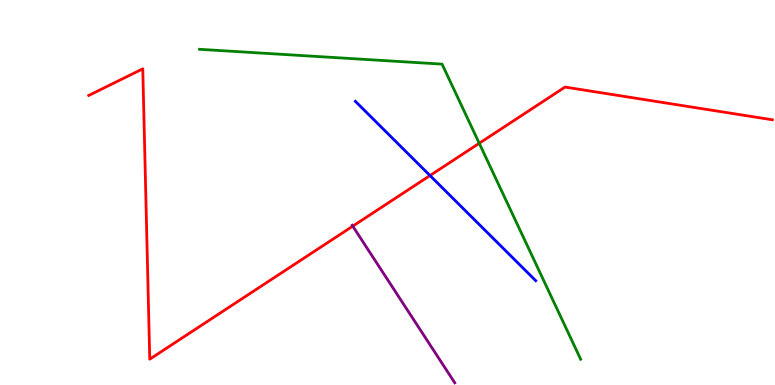[{'lines': ['blue', 'red'], 'intersections': [{'x': 5.55, 'y': 5.44}]}, {'lines': ['green', 'red'], 'intersections': [{'x': 6.18, 'y': 6.28}]}, {'lines': ['purple', 'red'], 'intersections': [{'x': 4.55, 'y': 4.13}]}, {'lines': ['blue', 'green'], 'intersections': []}, {'lines': ['blue', 'purple'], 'intersections': []}, {'lines': ['green', 'purple'], 'intersections': []}]